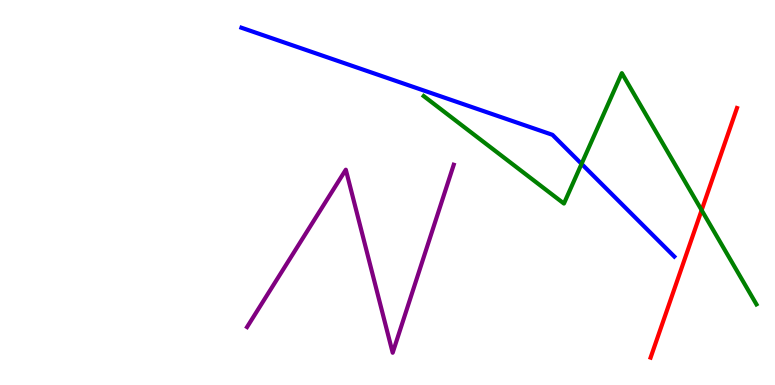[{'lines': ['blue', 'red'], 'intersections': []}, {'lines': ['green', 'red'], 'intersections': [{'x': 9.05, 'y': 4.54}]}, {'lines': ['purple', 'red'], 'intersections': []}, {'lines': ['blue', 'green'], 'intersections': [{'x': 7.5, 'y': 5.74}]}, {'lines': ['blue', 'purple'], 'intersections': []}, {'lines': ['green', 'purple'], 'intersections': []}]